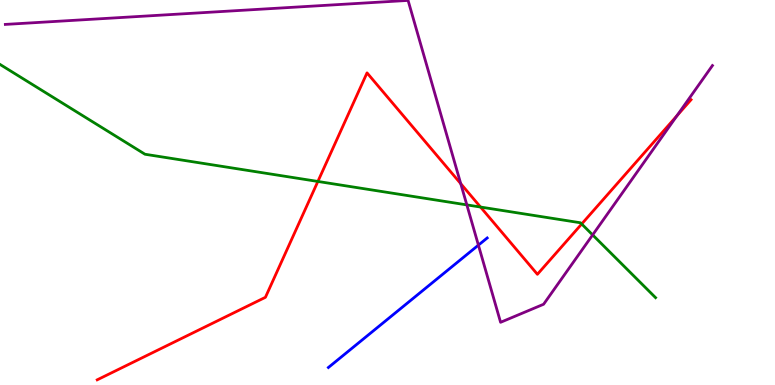[{'lines': ['blue', 'red'], 'intersections': []}, {'lines': ['green', 'red'], 'intersections': [{'x': 4.1, 'y': 5.29}, {'x': 6.2, 'y': 4.62}, {'x': 7.51, 'y': 4.18}]}, {'lines': ['purple', 'red'], 'intersections': [{'x': 5.95, 'y': 5.23}, {'x': 8.73, 'y': 6.99}]}, {'lines': ['blue', 'green'], 'intersections': []}, {'lines': ['blue', 'purple'], 'intersections': [{'x': 6.17, 'y': 3.63}]}, {'lines': ['green', 'purple'], 'intersections': [{'x': 6.02, 'y': 4.68}, {'x': 7.65, 'y': 3.9}]}]